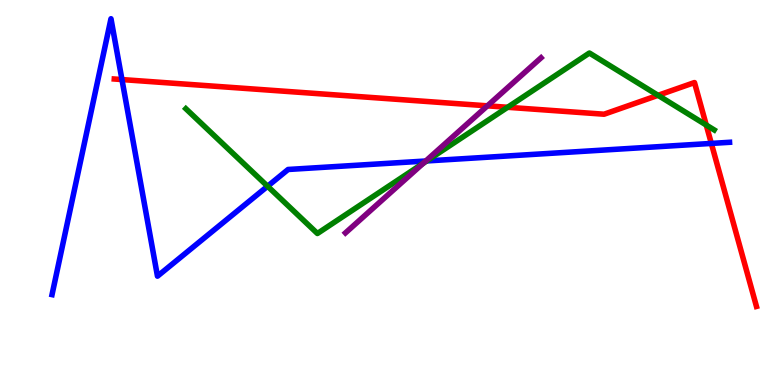[{'lines': ['blue', 'red'], 'intersections': [{'x': 1.57, 'y': 7.93}, {'x': 9.18, 'y': 6.27}]}, {'lines': ['green', 'red'], 'intersections': [{'x': 6.55, 'y': 7.21}, {'x': 8.49, 'y': 7.52}, {'x': 9.11, 'y': 6.75}]}, {'lines': ['purple', 'red'], 'intersections': [{'x': 6.29, 'y': 7.25}]}, {'lines': ['blue', 'green'], 'intersections': [{'x': 3.45, 'y': 5.16}, {'x': 5.51, 'y': 5.82}]}, {'lines': ['blue', 'purple'], 'intersections': [{'x': 5.49, 'y': 5.82}]}, {'lines': ['green', 'purple'], 'intersections': [{'x': 5.46, 'y': 5.76}]}]